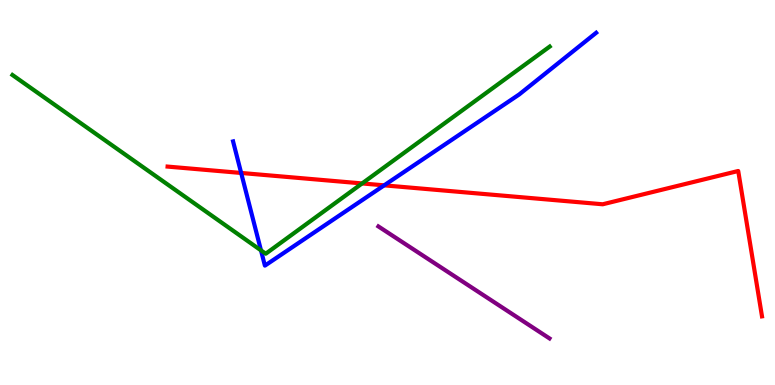[{'lines': ['blue', 'red'], 'intersections': [{'x': 3.11, 'y': 5.51}, {'x': 4.96, 'y': 5.19}]}, {'lines': ['green', 'red'], 'intersections': [{'x': 4.67, 'y': 5.24}]}, {'lines': ['purple', 'red'], 'intersections': []}, {'lines': ['blue', 'green'], 'intersections': [{'x': 3.37, 'y': 3.5}]}, {'lines': ['blue', 'purple'], 'intersections': []}, {'lines': ['green', 'purple'], 'intersections': []}]